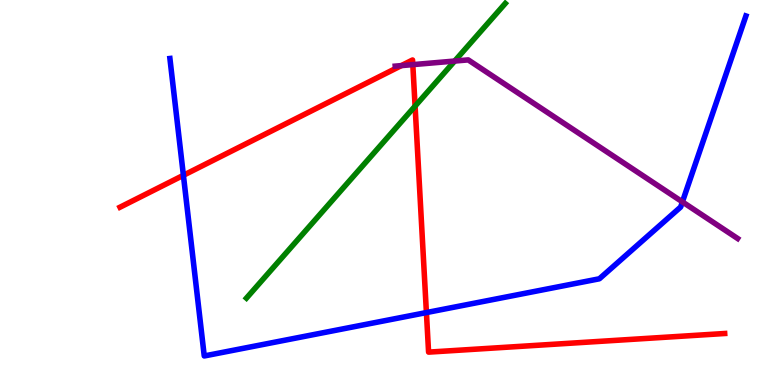[{'lines': ['blue', 'red'], 'intersections': [{'x': 2.37, 'y': 5.45}, {'x': 5.5, 'y': 1.88}]}, {'lines': ['green', 'red'], 'intersections': [{'x': 5.36, 'y': 7.24}]}, {'lines': ['purple', 'red'], 'intersections': [{'x': 5.18, 'y': 8.3}, {'x': 5.33, 'y': 8.32}]}, {'lines': ['blue', 'green'], 'intersections': []}, {'lines': ['blue', 'purple'], 'intersections': [{'x': 8.81, 'y': 4.76}]}, {'lines': ['green', 'purple'], 'intersections': [{'x': 5.87, 'y': 8.41}]}]